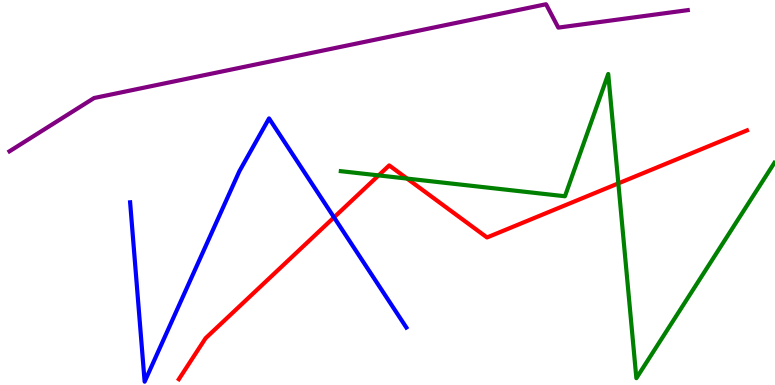[{'lines': ['blue', 'red'], 'intersections': [{'x': 4.31, 'y': 4.35}]}, {'lines': ['green', 'red'], 'intersections': [{'x': 4.89, 'y': 5.44}, {'x': 5.25, 'y': 5.36}, {'x': 7.98, 'y': 5.24}]}, {'lines': ['purple', 'red'], 'intersections': []}, {'lines': ['blue', 'green'], 'intersections': []}, {'lines': ['blue', 'purple'], 'intersections': []}, {'lines': ['green', 'purple'], 'intersections': []}]